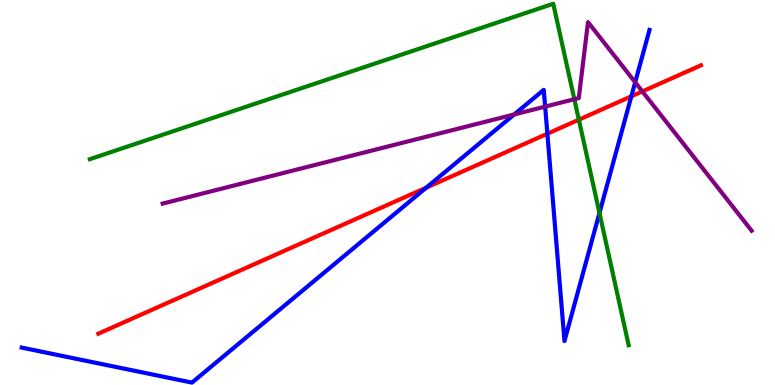[{'lines': ['blue', 'red'], 'intersections': [{'x': 5.5, 'y': 5.13}, {'x': 7.06, 'y': 6.53}, {'x': 8.15, 'y': 7.5}]}, {'lines': ['green', 'red'], 'intersections': [{'x': 7.47, 'y': 6.89}]}, {'lines': ['purple', 'red'], 'intersections': [{'x': 8.29, 'y': 7.63}]}, {'lines': ['blue', 'green'], 'intersections': [{'x': 7.73, 'y': 4.47}]}, {'lines': ['blue', 'purple'], 'intersections': [{'x': 6.63, 'y': 7.03}, {'x': 7.03, 'y': 7.23}, {'x': 8.2, 'y': 7.86}]}, {'lines': ['green', 'purple'], 'intersections': [{'x': 7.41, 'y': 7.42}]}]